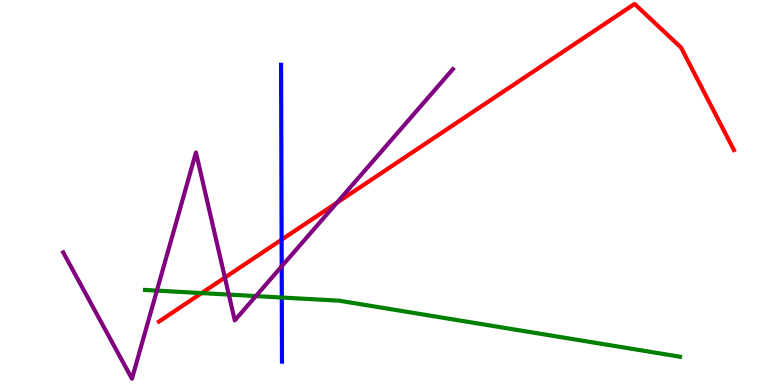[{'lines': ['blue', 'red'], 'intersections': [{'x': 3.63, 'y': 3.77}]}, {'lines': ['green', 'red'], 'intersections': [{'x': 2.6, 'y': 2.39}]}, {'lines': ['purple', 'red'], 'intersections': [{'x': 2.9, 'y': 2.79}, {'x': 4.35, 'y': 4.73}]}, {'lines': ['blue', 'green'], 'intersections': [{'x': 3.64, 'y': 2.27}]}, {'lines': ['blue', 'purple'], 'intersections': [{'x': 3.63, 'y': 3.08}]}, {'lines': ['green', 'purple'], 'intersections': [{'x': 2.02, 'y': 2.45}, {'x': 2.95, 'y': 2.35}, {'x': 3.3, 'y': 2.31}]}]